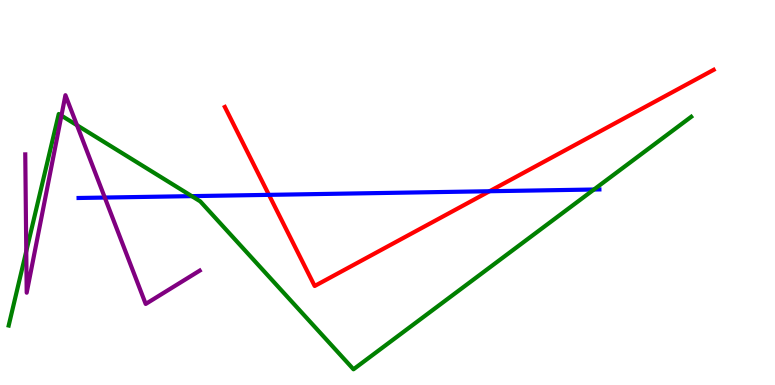[{'lines': ['blue', 'red'], 'intersections': [{'x': 3.47, 'y': 4.94}, {'x': 6.32, 'y': 5.03}]}, {'lines': ['green', 'red'], 'intersections': []}, {'lines': ['purple', 'red'], 'intersections': []}, {'lines': ['blue', 'green'], 'intersections': [{'x': 2.47, 'y': 4.91}, {'x': 7.66, 'y': 5.08}]}, {'lines': ['blue', 'purple'], 'intersections': [{'x': 1.35, 'y': 4.87}]}, {'lines': ['green', 'purple'], 'intersections': [{'x': 0.339, 'y': 3.47}, {'x': 0.793, 'y': 7.0}, {'x': 0.993, 'y': 6.75}]}]